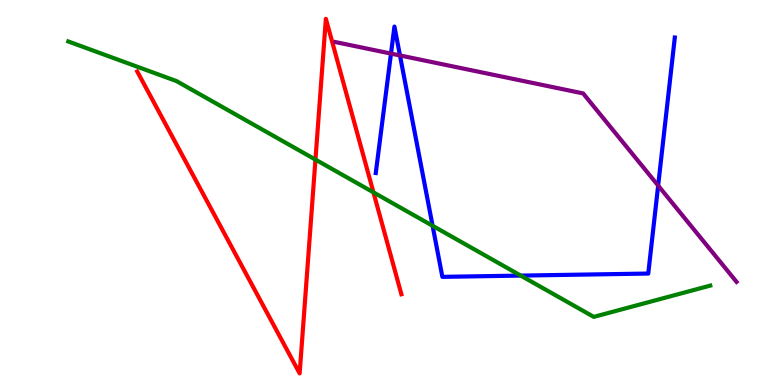[{'lines': ['blue', 'red'], 'intersections': []}, {'lines': ['green', 'red'], 'intersections': [{'x': 4.07, 'y': 5.85}, {'x': 4.82, 'y': 5.0}]}, {'lines': ['purple', 'red'], 'intersections': []}, {'lines': ['blue', 'green'], 'intersections': [{'x': 5.58, 'y': 4.14}, {'x': 6.72, 'y': 2.84}]}, {'lines': ['blue', 'purple'], 'intersections': [{'x': 5.05, 'y': 8.61}, {'x': 5.16, 'y': 8.56}, {'x': 8.49, 'y': 5.18}]}, {'lines': ['green', 'purple'], 'intersections': []}]